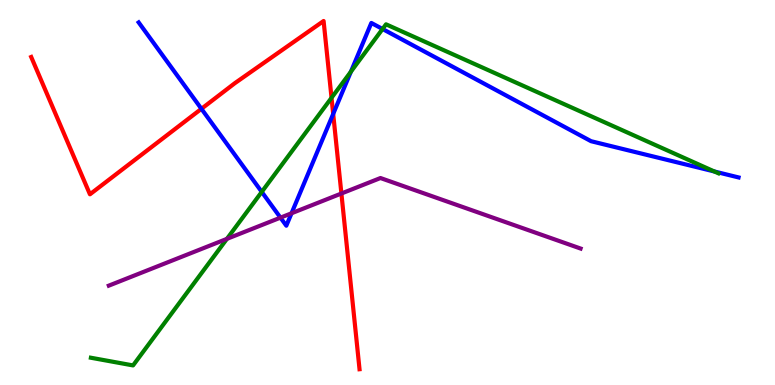[{'lines': ['blue', 'red'], 'intersections': [{'x': 2.6, 'y': 7.17}, {'x': 4.3, 'y': 7.04}]}, {'lines': ['green', 'red'], 'intersections': [{'x': 4.28, 'y': 7.46}]}, {'lines': ['purple', 'red'], 'intersections': [{'x': 4.41, 'y': 4.97}]}, {'lines': ['blue', 'green'], 'intersections': [{'x': 3.38, 'y': 5.02}, {'x': 4.53, 'y': 8.14}, {'x': 4.94, 'y': 9.25}, {'x': 9.22, 'y': 5.55}]}, {'lines': ['blue', 'purple'], 'intersections': [{'x': 3.62, 'y': 4.35}, {'x': 3.76, 'y': 4.46}]}, {'lines': ['green', 'purple'], 'intersections': [{'x': 2.93, 'y': 3.8}]}]